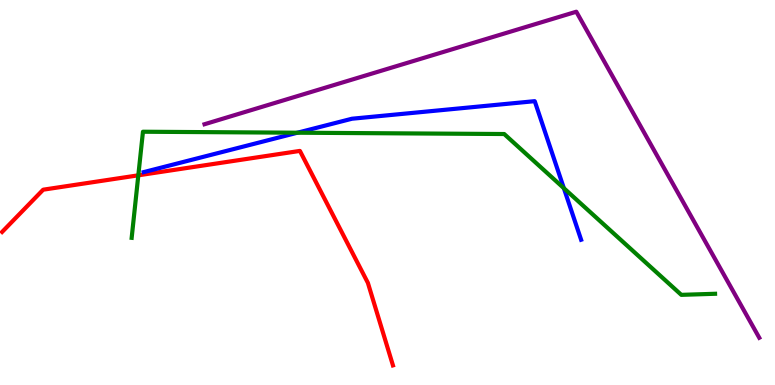[{'lines': ['blue', 'red'], 'intersections': []}, {'lines': ['green', 'red'], 'intersections': [{'x': 1.78, 'y': 5.45}]}, {'lines': ['purple', 'red'], 'intersections': []}, {'lines': ['blue', 'green'], 'intersections': [{'x': 3.84, 'y': 6.55}, {'x': 7.28, 'y': 5.11}]}, {'lines': ['blue', 'purple'], 'intersections': []}, {'lines': ['green', 'purple'], 'intersections': []}]